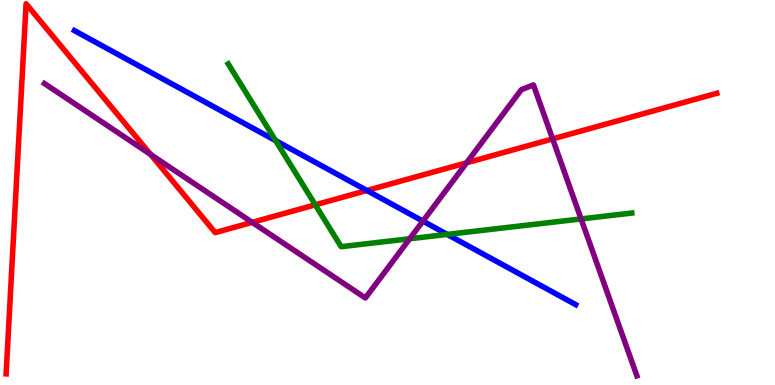[{'lines': ['blue', 'red'], 'intersections': [{'x': 4.73, 'y': 5.05}]}, {'lines': ['green', 'red'], 'intersections': [{'x': 4.07, 'y': 4.68}]}, {'lines': ['purple', 'red'], 'intersections': [{'x': 1.94, 'y': 5.99}, {'x': 3.25, 'y': 4.22}, {'x': 6.02, 'y': 5.77}, {'x': 7.13, 'y': 6.39}]}, {'lines': ['blue', 'green'], 'intersections': [{'x': 3.56, 'y': 6.35}, {'x': 5.77, 'y': 3.91}]}, {'lines': ['blue', 'purple'], 'intersections': [{'x': 5.46, 'y': 4.26}]}, {'lines': ['green', 'purple'], 'intersections': [{'x': 5.29, 'y': 3.8}, {'x': 7.5, 'y': 4.31}]}]